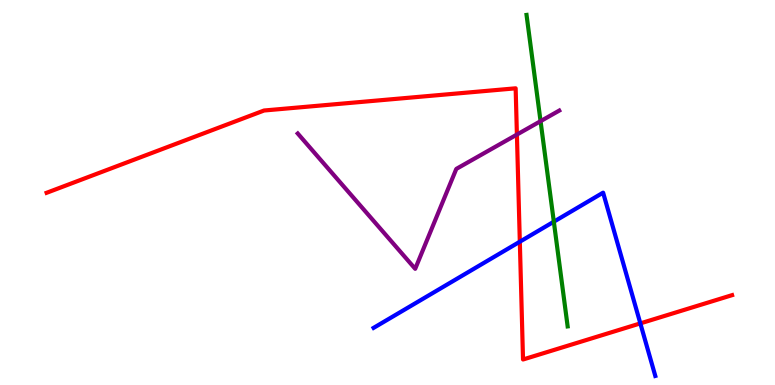[{'lines': ['blue', 'red'], 'intersections': [{'x': 6.71, 'y': 3.72}, {'x': 8.26, 'y': 1.6}]}, {'lines': ['green', 'red'], 'intersections': []}, {'lines': ['purple', 'red'], 'intersections': [{'x': 6.67, 'y': 6.5}]}, {'lines': ['blue', 'green'], 'intersections': [{'x': 7.15, 'y': 4.24}]}, {'lines': ['blue', 'purple'], 'intersections': []}, {'lines': ['green', 'purple'], 'intersections': [{'x': 6.97, 'y': 6.85}]}]